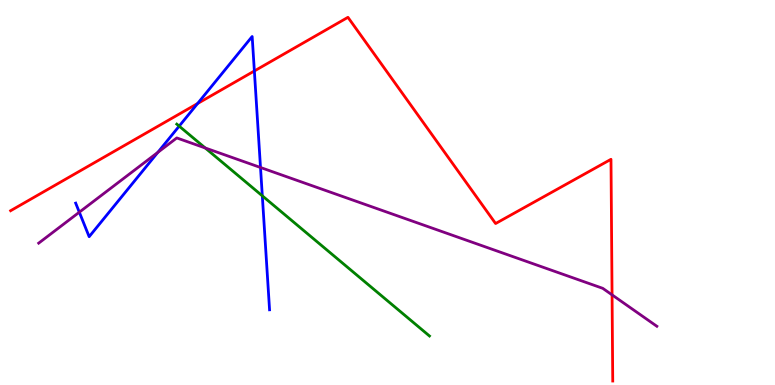[{'lines': ['blue', 'red'], 'intersections': [{'x': 2.55, 'y': 7.31}, {'x': 3.28, 'y': 8.16}]}, {'lines': ['green', 'red'], 'intersections': []}, {'lines': ['purple', 'red'], 'intersections': [{'x': 7.9, 'y': 2.34}]}, {'lines': ['blue', 'green'], 'intersections': [{'x': 2.31, 'y': 6.72}, {'x': 3.38, 'y': 4.91}]}, {'lines': ['blue', 'purple'], 'intersections': [{'x': 1.02, 'y': 4.49}, {'x': 2.04, 'y': 6.04}, {'x': 3.36, 'y': 5.65}]}, {'lines': ['green', 'purple'], 'intersections': [{'x': 2.65, 'y': 6.16}]}]